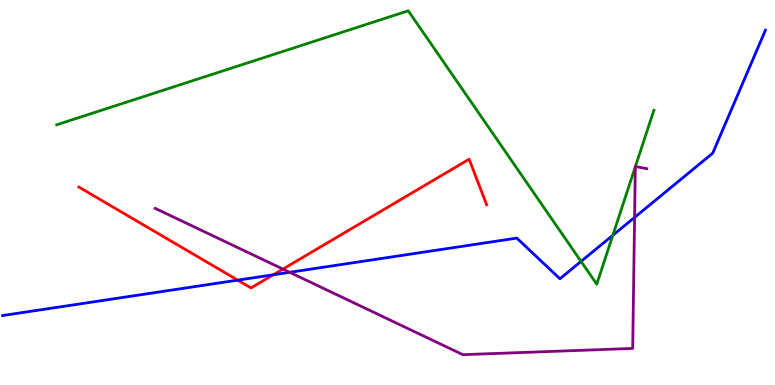[{'lines': ['blue', 'red'], 'intersections': [{'x': 3.07, 'y': 2.72}, {'x': 3.53, 'y': 2.86}]}, {'lines': ['green', 'red'], 'intersections': []}, {'lines': ['purple', 'red'], 'intersections': [{'x': 3.65, 'y': 3.01}]}, {'lines': ['blue', 'green'], 'intersections': [{'x': 7.5, 'y': 3.21}, {'x': 7.91, 'y': 3.89}]}, {'lines': ['blue', 'purple'], 'intersections': [{'x': 3.74, 'y': 2.93}, {'x': 8.19, 'y': 4.35}]}, {'lines': ['green', 'purple'], 'intersections': [{'x': 8.2, 'y': 5.67}, {'x': 8.2, 'y': 5.67}]}]